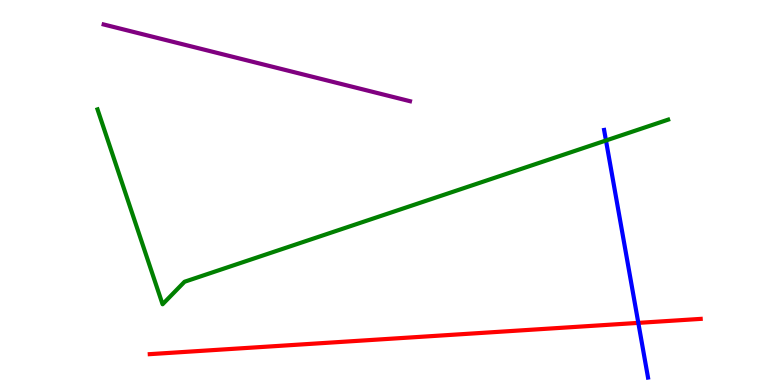[{'lines': ['blue', 'red'], 'intersections': [{'x': 8.24, 'y': 1.61}]}, {'lines': ['green', 'red'], 'intersections': []}, {'lines': ['purple', 'red'], 'intersections': []}, {'lines': ['blue', 'green'], 'intersections': [{'x': 7.82, 'y': 6.35}]}, {'lines': ['blue', 'purple'], 'intersections': []}, {'lines': ['green', 'purple'], 'intersections': []}]